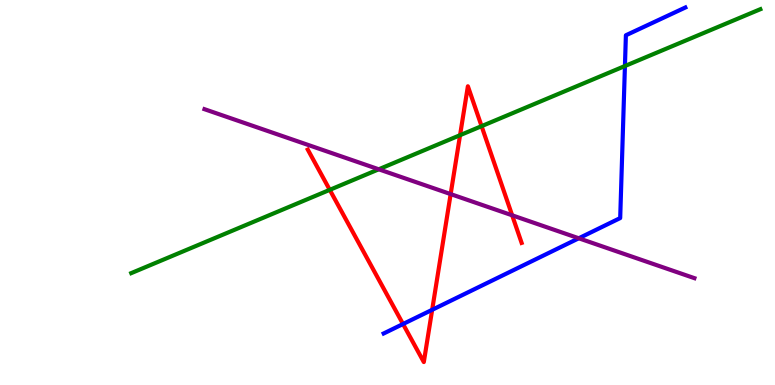[{'lines': ['blue', 'red'], 'intersections': [{'x': 5.2, 'y': 1.58}, {'x': 5.58, 'y': 1.95}]}, {'lines': ['green', 'red'], 'intersections': [{'x': 4.25, 'y': 5.07}, {'x': 5.94, 'y': 6.49}, {'x': 6.21, 'y': 6.72}]}, {'lines': ['purple', 'red'], 'intersections': [{'x': 5.81, 'y': 4.96}, {'x': 6.61, 'y': 4.41}]}, {'lines': ['blue', 'green'], 'intersections': [{'x': 8.06, 'y': 8.29}]}, {'lines': ['blue', 'purple'], 'intersections': [{'x': 7.47, 'y': 3.81}]}, {'lines': ['green', 'purple'], 'intersections': [{'x': 4.89, 'y': 5.6}]}]